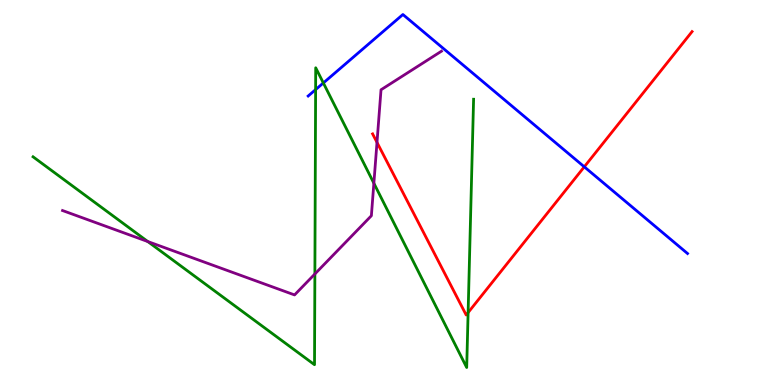[{'lines': ['blue', 'red'], 'intersections': [{'x': 7.54, 'y': 5.67}]}, {'lines': ['green', 'red'], 'intersections': [{'x': 6.04, 'y': 1.88}]}, {'lines': ['purple', 'red'], 'intersections': [{'x': 4.86, 'y': 6.3}]}, {'lines': ['blue', 'green'], 'intersections': [{'x': 4.07, 'y': 7.67}, {'x': 4.17, 'y': 7.85}]}, {'lines': ['blue', 'purple'], 'intersections': []}, {'lines': ['green', 'purple'], 'intersections': [{'x': 1.91, 'y': 3.73}, {'x': 4.06, 'y': 2.88}, {'x': 4.82, 'y': 5.24}]}]